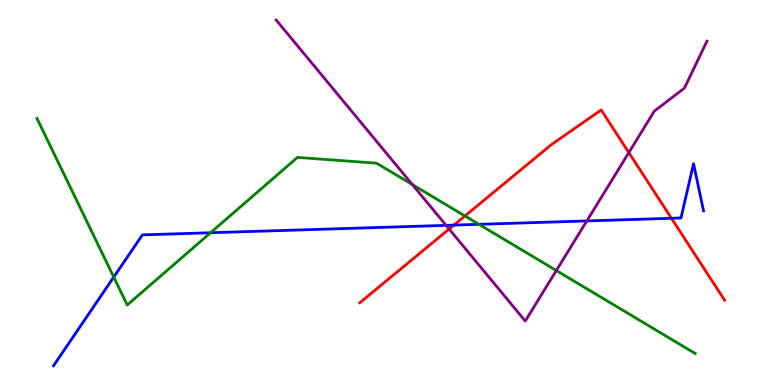[{'lines': ['blue', 'red'], 'intersections': [{'x': 5.86, 'y': 4.15}, {'x': 8.66, 'y': 4.33}]}, {'lines': ['green', 'red'], 'intersections': [{'x': 6.0, 'y': 4.39}]}, {'lines': ['purple', 'red'], 'intersections': [{'x': 5.8, 'y': 4.05}, {'x': 8.11, 'y': 6.04}]}, {'lines': ['blue', 'green'], 'intersections': [{'x': 1.47, 'y': 2.8}, {'x': 2.72, 'y': 3.95}, {'x': 6.18, 'y': 4.17}]}, {'lines': ['blue', 'purple'], 'intersections': [{'x': 5.76, 'y': 4.15}, {'x': 7.57, 'y': 4.26}]}, {'lines': ['green', 'purple'], 'intersections': [{'x': 5.32, 'y': 5.21}, {'x': 7.18, 'y': 2.97}]}]